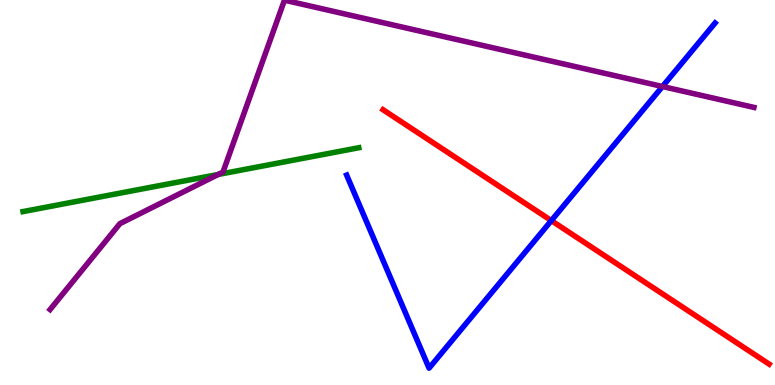[{'lines': ['blue', 'red'], 'intersections': [{'x': 7.11, 'y': 4.27}]}, {'lines': ['green', 'red'], 'intersections': []}, {'lines': ['purple', 'red'], 'intersections': []}, {'lines': ['blue', 'green'], 'intersections': []}, {'lines': ['blue', 'purple'], 'intersections': [{'x': 8.55, 'y': 7.75}]}, {'lines': ['green', 'purple'], 'intersections': [{'x': 2.81, 'y': 5.47}]}]